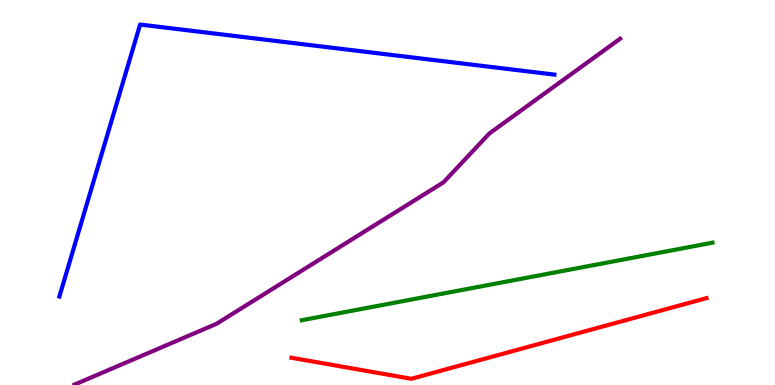[{'lines': ['blue', 'red'], 'intersections': []}, {'lines': ['green', 'red'], 'intersections': []}, {'lines': ['purple', 'red'], 'intersections': []}, {'lines': ['blue', 'green'], 'intersections': []}, {'lines': ['blue', 'purple'], 'intersections': []}, {'lines': ['green', 'purple'], 'intersections': []}]